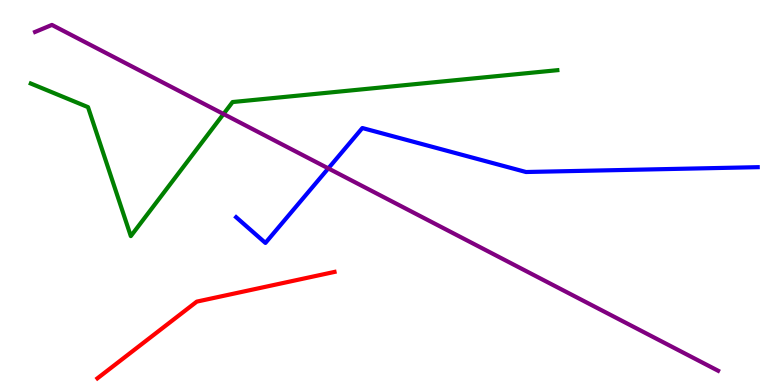[{'lines': ['blue', 'red'], 'intersections': []}, {'lines': ['green', 'red'], 'intersections': []}, {'lines': ['purple', 'red'], 'intersections': []}, {'lines': ['blue', 'green'], 'intersections': []}, {'lines': ['blue', 'purple'], 'intersections': [{'x': 4.24, 'y': 5.63}]}, {'lines': ['green', 'purple'], 'intersections': [{'x': 2.88, 'y': 7.04}]}]